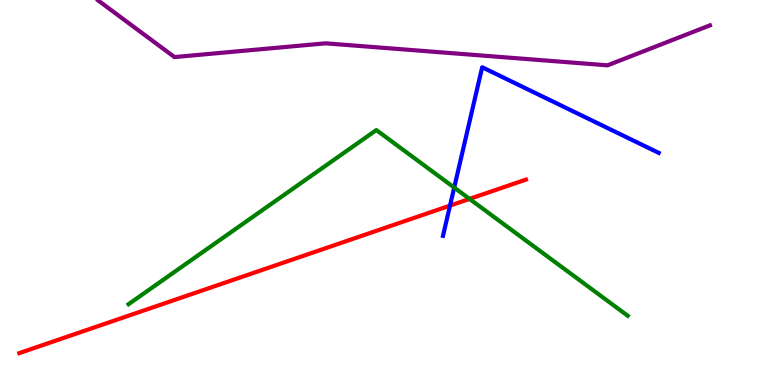[{'lines': ['blue', 'red'], 'intersections': [{'x': 5.81, 'y': 4.66}]}, {'lines': ['green', 'red'], 'intersections': [{'x': 6.06, 'y': 4.83}]}, {'lines': ['purple', 'red'], 'intersections': []}, {'lines': ['blue', 'green'], 'intersections': [{'x': 5.86, 'y': 5.13}]}, {'lines': ['blue', 'purple'], 'intersections': []}, {'lines': ['green', 'purple'], 'intersections': []}]